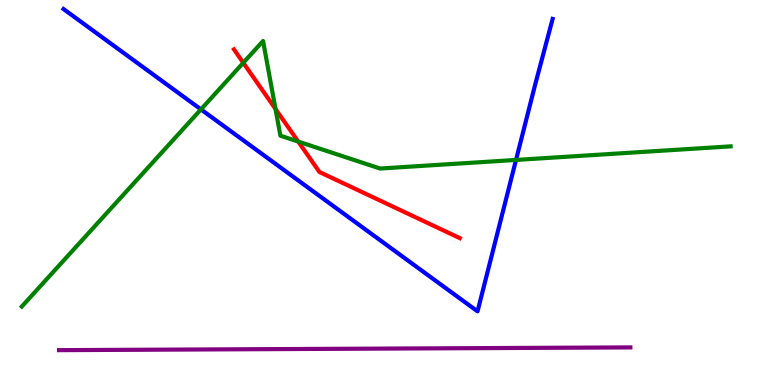[{'lines': ['blue', 'red'], 'intersections': []}, {'lines': ['green', 'red'], 'intersections': [{'x': 3.14, 'y': 8.37}, {'x': 3.55, 'y': 7.17}, {'x': 3.85, 'y': 6.32}]}, {'lines': ['purple', 'red'], 'intersections': []}, {'lines': ['blue', 'green'], 'intersections': [{'x': 2.59, 'y': 7.16}, {'x': 6.66, 'y': 5.85}]}, {'lines': ['blue', 'purple'], 'intersections': []}, {'lines': ['green', 'purple'], 'intersections': []}]